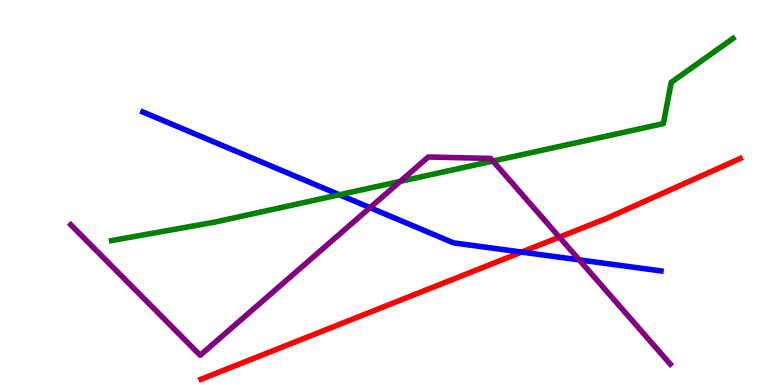[{'lines': ['blue', 'red'], 'intersections': [{'x': 6.73, 'y': 3.45}]}, {'lines': ['green', 'red'], 'intersections': []}, {'lines': ['purple', 'red'], 'intersections': [{'x': 7.22, 'y': 3.84}]}, {'lines': ['blue', 'green'], 'intersections': [{'x': 4.38, 'y': 4.94}]}, {'lines': ['blue', 'purple'], 'intersections': [{'x': 4.77, 'y': 4.61}, {'x': 7.47, 'y': 3.25}]}, {'lines': ['green', 'purple'], 'intersections': [{'x': 5.16, 'y': 5.29}, {'x': 6.36, 'y': 5.82}]}]